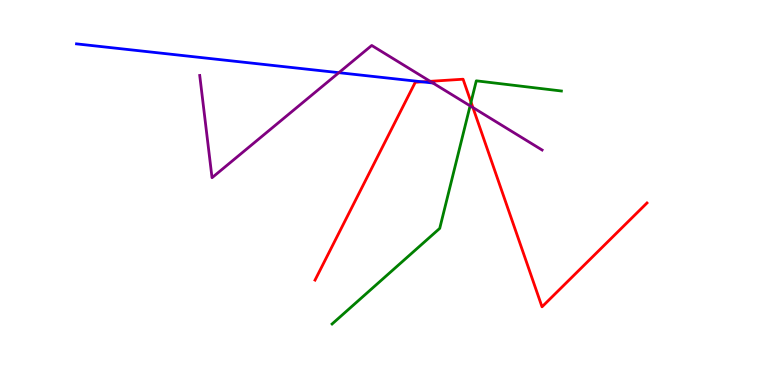[{'lines': ['blue', 'red'], 'intersections': [{'x': 5.45, 'y': 7.87}]}, {'lines': ['green', 'red'], 'intersections': [{'x': 6.08, 'y': 7.35}]}, {'lines': ['purple', 'red'], 'intersections': [{'x': 5.55, 'y': 7.89}, {'x': 6.1, 'y': 7.21}]}, {'lines': ['blue', 'green'], 'intersections': []}, {'lines': ['blue', 'purple'], 'intersections': [{'x': 4.37, 'y': 8.11}, {'x': 5.59, 'y': 7.84}]}, {'lines': ['green', 'purple'], 'intersections': [{'x': 6.07, 'y': 7.25}]}]